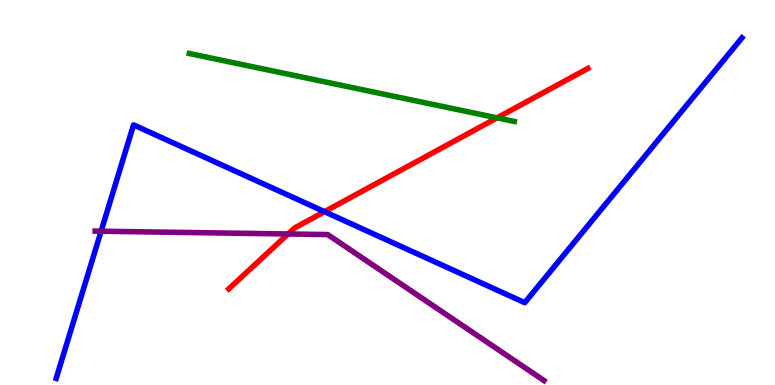[{'lines': ['blue', 'red'], 'intersections': [{'x': 4.19, 'y': 4.5}]}, {'lines': ['green', 'red'], 'intersections': [{'x': 6.41, 'y': 6.94}]}, {'lines': ['purple', 'red'], 'intersections': [{'x': 3.72, 'y': 3.92}]}, {'lines': ['blue', 'green'], 'intersections': []}, {'lines': ['blue', 'purple'], 'intersections': [{'x': 1.3, 'y': 3.99}]}, {'lines': ['green', 'purple'], 'intersections': []}]